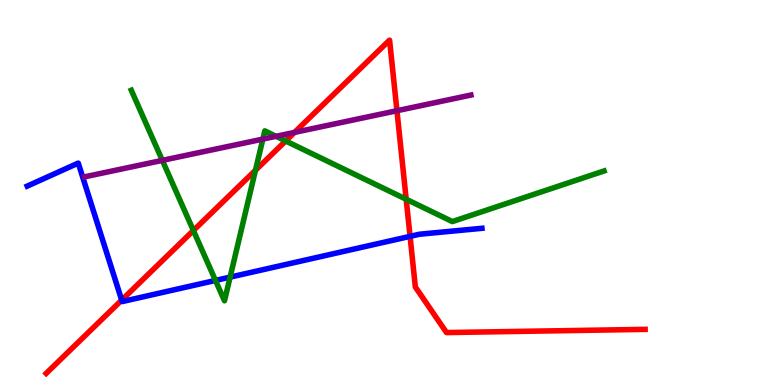[{'lines': ['blue', 'red'], 'intersections': [{'x': 1.57, 'y': 2.21}, {'x': 5.29, 'y': 3.86}]}, {'lines': ['green', 'red'], 'intersections': [{'x': 2.5, 'y': 4.01}, {'x': 3.3, 'y': 5.58}, {'x': 3.69, 'y': 6.34}, {'x': 5.24, 'y': 4.82}]}, {'lines': ['purple', 'red'], 'intersections': [{'x': 3.8, 'y': 6.56}, {'x': 5.12, 'y': 7.12}]}, {'lines': ['blue', 'green'], 'intersections': [{'x': 2.78, 'y': 2.72}, {'x': 2.97, 'y': 2.8}]}, {'lines': ['blue', 'purple'], 'intersections': []}, {'lines': ['green', 'purple'], 'intersections': [{'x': 2.09, 'y': 5.83}, {'x': 3.39, 'y': 6.39}, {'x': 3.56, 'y': 6.46}]}]